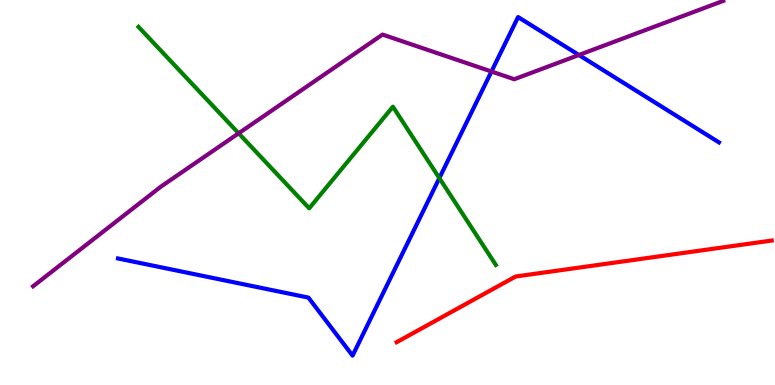[{'lines': ['blue', 'red'], 'intersections': []}, {'lines': ['green', 'red'], 'intersections': []}, {'lines': ['purple', 'red'], 'intersections': []}, {'lines': ['blue', 'green'], 'intersections': [{'x': 5.67, 'y': 5.37}]}, {'lines': ['blue', 'purple'], 'intersections': [{'x': 6.34, 'y': 8.14}, {'x': 7.47, 'y': 8.57}]}, {'lines': ['green', 'purple'], 'intersections': [{'x': 3.08, 'y': 6.54}]}]